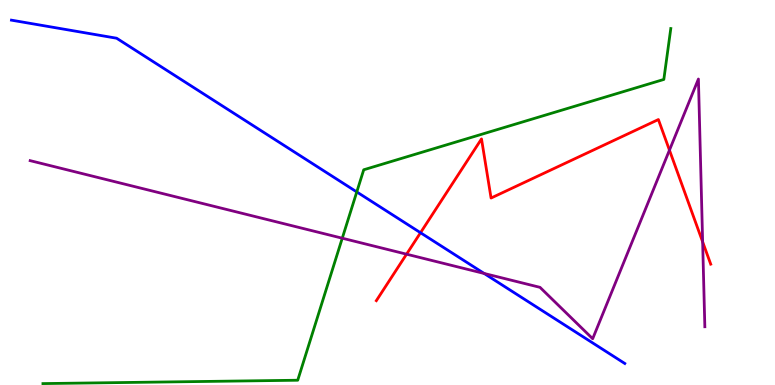[{'lines': ['blue', 'red'], 'intersections': [{'x': 5.43, 'y': 3.96}]}, {'lines': ['green', 'red'], 'intersections': []}, {'lines': ['purple', 'red'], 'intersections': [{'x': 5.25, 'y': 3.4}, {'x': 8.64, 'y': 6.1}, {'x': 9.07, 'y': 3.72}]}, {'lines': ['blue', 'green'], 'intersections': [{'x': 4.6, 'y': 5.01}]}, {'lines': ['blue', 'purple'], 'intersections': [{'x': 6.25, 'y': 2.9}]}, {'lines': ['green', 'purple'], 'intersections': [{'x': 4.42, 'y': 3.81}]}]